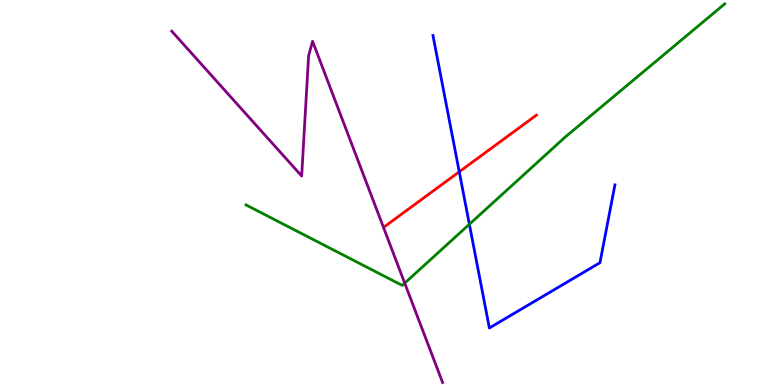[{'lines': ['blue', 'red'], 'intersections': [{'x': 5.93, 'y': 5.54}]}, {'lines': ['green', 'red'], 'intersections': []}, {'lines': ['purple', 'red'], 'intersections': []}, {'lines': ['blue', 'green'], 'intersections': [{'x': 6.06, 'y': 4.17}]}, {'lines': ['blue', 'purple'], 'intersections': []}, {'lines': ['green', 'purple'], 'intersections': [{'x': 5.22, 'y': 2.65}]}]